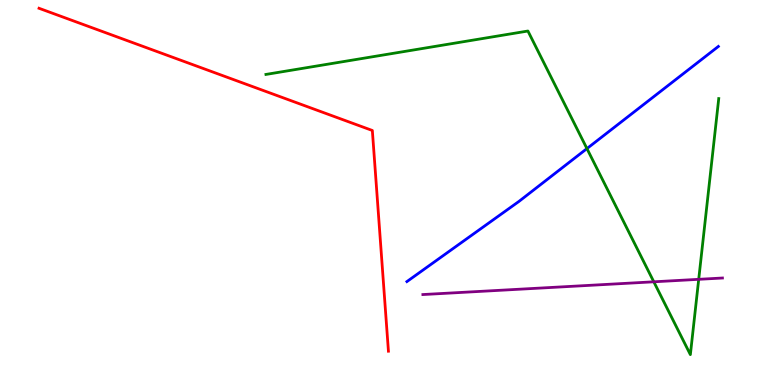[{'lines': ['blue', 'red'], 'intersections': []}, {'lines': ['green', 'red'], 'intersections': []}, {'lines': ['purple', 'red'], 'intersections': []}, {'lines': ['blue', 'green'], 'intersections': [{'x': 7.57, 'y': 6.14}]}, {'lines': ['blue', 'purple'], 'intersections': []}, {'lines': ['green', 'purple'], 'intersections': [{'x': 8.44, 'y': 2.68}, {'x': 9.02, 'y': 2.74}]}]